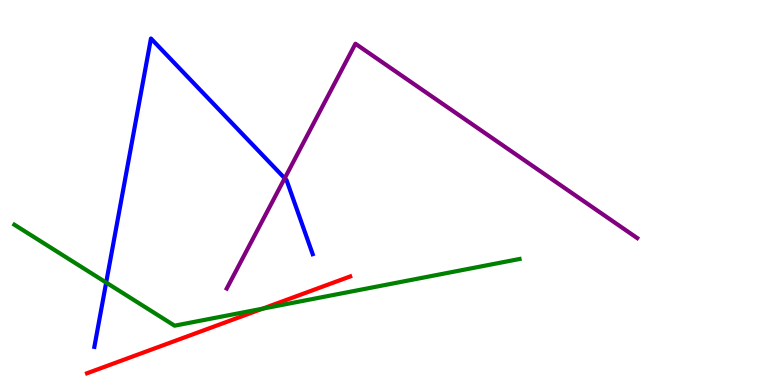[{'lines': ['blue', 'red'], 'intersections': []}, {'lines': ['green', 'red'], 'intersections': [{'x': 3.39, 'y': 1.98}]}, {'lines': ['purple', 'red'], 'intersections': []}, {'lines': ['blue', 'green'], 'intersections': [{'x': 1.37, 'y': 2.66}]}, {'lines': ['blue', 'purple'], 'intersections': [{'x': 3.67, 'y': 5.37}]}, {'lines': ['green', 'purple'], 'intersections': []}]